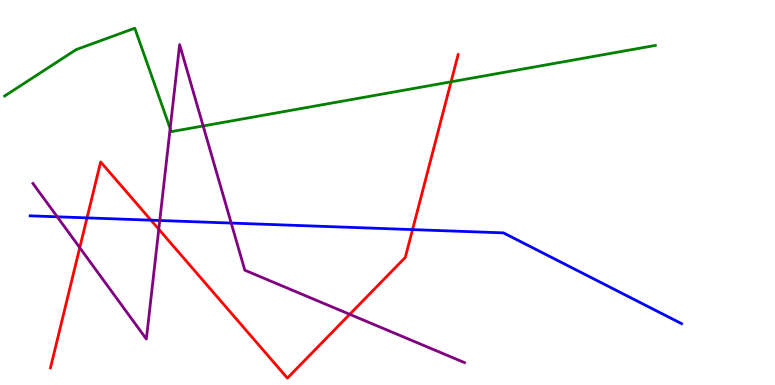[{'lines': ['blue', 'red'], 'intersections': [{'x': 1.12, 'y': 4.34}, {'x': 1.95, 'y': 4.28}, {'x': 5.32, 'y': 4.04}]}, {'lines': ['green', 'red'], 'intersections': [{'x': 5.82, 'y': 7.87}]}, {'lines': ['purple', 'red'], 'intersections': [{'x': 1.03, 'y': 3.57}, {'x': 2.05, 'y': 4.05}, {'x': 4.51, 'y': 1.84}]}, {'lines': ['blue', 'green'], 'intersections': []}, {'lines': ['blue', 'purple'], 'intersections': [{'x': 0.739, 'y': 4.37}, {'x': 2.06, 'y': 4.27}, {'x': 2.98, 'y': 4.21}]}, {'lines': ['green', 'purple'], 'intersections': [{'x': 2.2, 'y': 6.66}, {'x': 2.62, 'y': 6.73}]}]